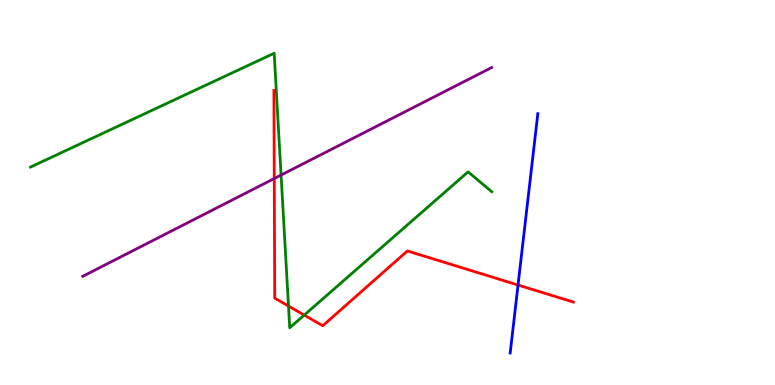[{'lines': ['blue', 'red'], 'intersections': [{'x': 6.68, 'y': 2.6}]}, {'lines': ['green', 'red'], 'intersections': [{'x': 3.72, 'y': 2.05}, {'x': 3.93, 'y': 1.82}]}, {'lines': ['purple', 'red'], 'intersections': [{'x': 3.54, 'y': 5.36}]}, {'lines': ['blue', 'green'], 'intersections': []}, {'lines': ['blue', 'purple'], 'intersections': []}, {'lines': ['green', 'purple'], 'intersections': [{'x': 3.63, 'y': 5.45}]}]